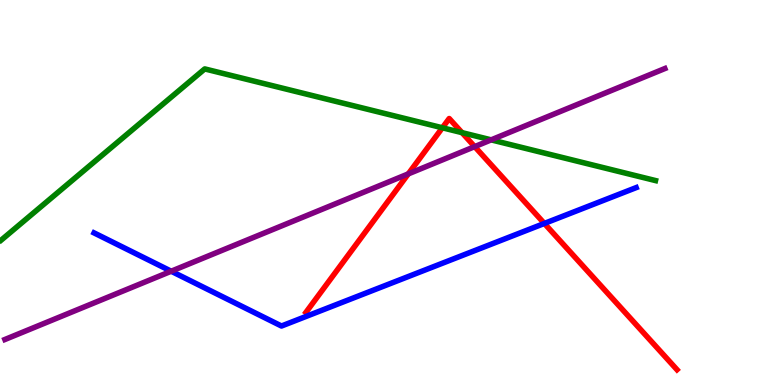[{'lines': ['blue', 'red'], 'intersections': [{'x': 7.02, 'y': 4.2}]}, {'lines': ['green', 'red'], 'intersections': [{'x': 5.71, 'y': 6.68}, {'x': 5.96, 'y': 6.55}]}, {'lines': ['purple', 'red'], 'intersections': [{'x': 5.27, 'y': 5.48}, {'x': 6.12, 'y': 6.19}]}, {'lines': ['blue', 'green'], 'intersections': []}, {'lines': ['blue', 'purple'], 'intersections': [{'x': 2.21, 'y': 2.96}]}, {'lines': ['green', 'purple'], 'intersections': [{'x': 6.34, 'y': 6.37}]}]